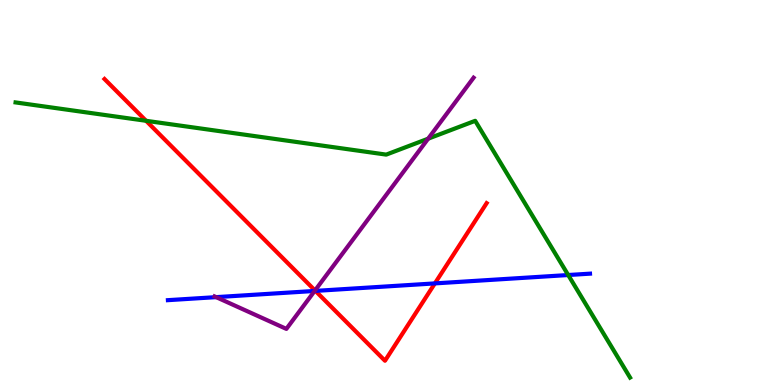[{'lines': ['blue', 'red'], 'intersections': [{'x': 4.07, 'y': 2.44}, {'x': 5.61, 'y': 2.64}]}, {'lines': ['green', 'red'], 'intersections': [{'x': 1.89, 'y': 6.86}]}, {'lines': ['purple', 'red'], 'intersections': [{'x': 4.06, 'y': 2.46}]}, {'lines': ['blue', 'green'], 'intersections': [{'x': 7.33, 'y': 2.86}]}, {'lines': ['blue', 'purple'], 'intersections': [{'x': 2.79, 'y': 2.28}, {'x': 4.06, 'y': 2.44}]}, {'lines': ['green', 'purple'], 'intersections': [{'x': 5.52, 'y': 6.4}]}]